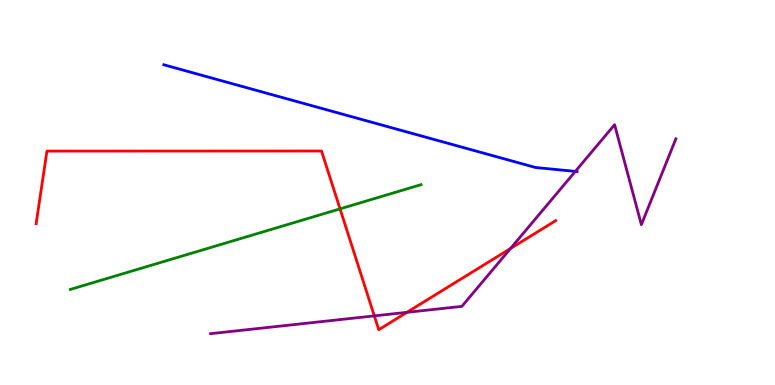[{'lines': ['blue', 'red'], 'intersections': []}, {'lines': ['green', 'red'], 'intersections': [{'x': 4.39, 'y': 4.57}]}, {'lines': ['purple', 'red'], 'intersections': [{'x': 4.83, 'y': 1.8}, {'x': 5.25, 'y': 1.89}, {'x': 6.59, 'y': 3.55}]}, {'lines': ['blue', 'green'], 'intersections': []}, {'lines': ['blue', 'purple'], 'intersections': [{'x': 7.42, 'y': 5.55}]}, {'lines': ['green', 'purple'], 'intersections': []}]